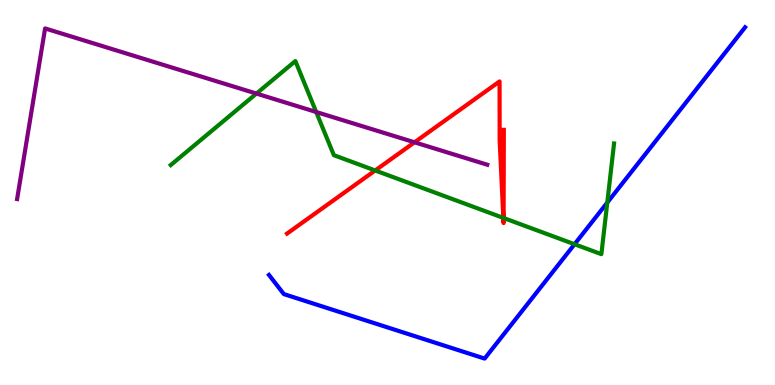[{'lines': ['blue', 'red'], 'intersections': []}, {'lines': ['green', 'red'], 'intersections': [{'x': 4.84, 'y': 5.57}, {'x': 6.49, 'y': 4.34}, {'x': 6.5, 'y': 4.34}]}, {'lines': ['purple', 'red'], 'intersections': [{'x': 5.35, 'y': 6.3}]}, {'lines': ['blue', 'green'], 'intersections': [{'x': 7.41, 'y': 3.66}, {'x': 7.84, 'y': 4.74}]}, {'lines': ['blue', 'purple'], 'intersections': []}, {'lines': ['green', 'purple'], 'intersections': [{'x': 3.31, 'y': 7.57}, {'x': 4.08, 'y': 7.09}]}]